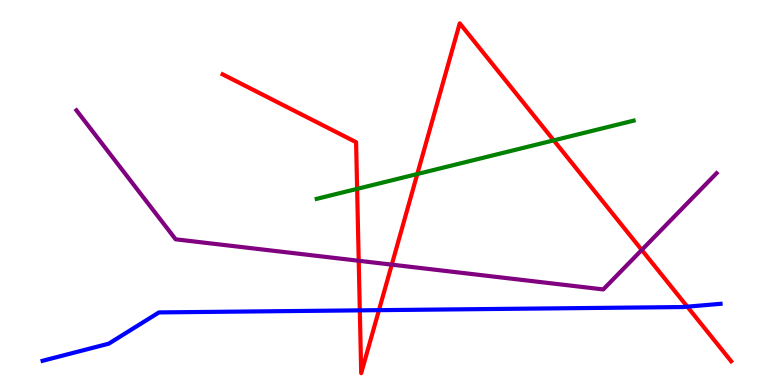[{'lines': ['blue', 'red'], 'intersections': [{'x': 4.64, 'y': 1.94}, {'x': 4.89, 'y': 1.94}, {'x': 8.87, 'y': 2.03}]}, {'lines': ['green', 'red'], 'intersections': [{'x': 4.61, 'y': 5.09}, {'x': 5.38, 'y': 5.48}, {'x': 7.14, 'y': 6.35}]}, {'lines': ['purple', 'red'], 'intersections': [{'x': 4.63, 'y': 3.23}, {'x': 5.06, 'y': 3.13}, {'x': 8.28, 'y': 3.51}]}, {'lines': ['blue', 'green'], 'intersections': []}, {'lines': ['blue', 'purple'], 'intersections': []}, {'lines': ['green', 'purple'], 'intersections': []}]